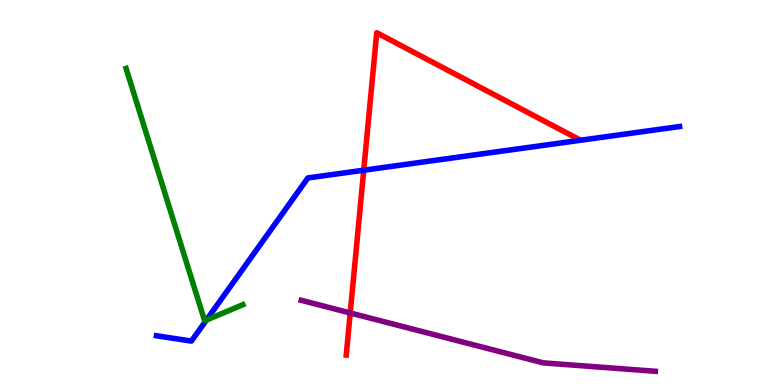[{'lines': ['blue', 'red'], 'intersections': [{'x': 4.69, 'y': 5.58}]}, {'lines': ['green', 'red'], 'intersections': []}, {'lines': ['purple', 'red'], 'intersections': [{'x': 4.52, 'y': 1.87}]}, {'lines': ['blue', 'green'], 'intersections': [{'x': 2.66, 'y': 1.69}]}, {'lines': ['blue', 'purple'], 'intersections': []}, {'lines': ['green', 'purple'], 'intersections': []}]